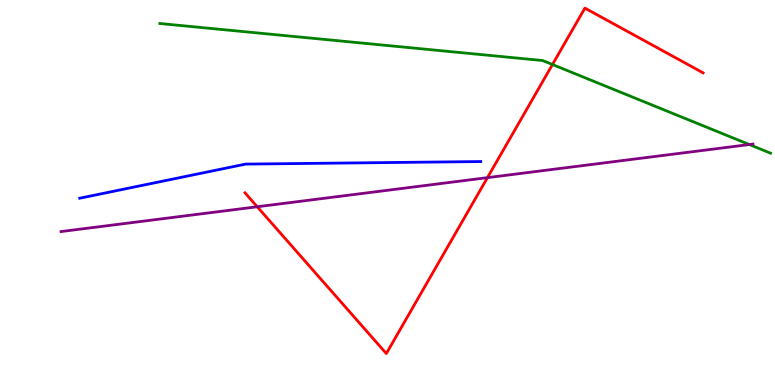[{'lines': ['blue', 'red'], 'intersections': []}, {'lines': ['green', 'red'], 'intersections': [{'x': 7.13, 'y': 8.32}]}, {'lines': ['purple', 'red'], 'intersections': [{'x': 3.32, 'y': 4.63}, {'x': 6.29, 'y': 5.39}]}, {'lines': ['blue', 'green'], 'intersections': []}, {'lines': ['blue', 'purple'], 'intersections': []}, {'lines': ['green', 'purple'], 'intersections': [{'x': 9.67, 'y': 6.25}]}]